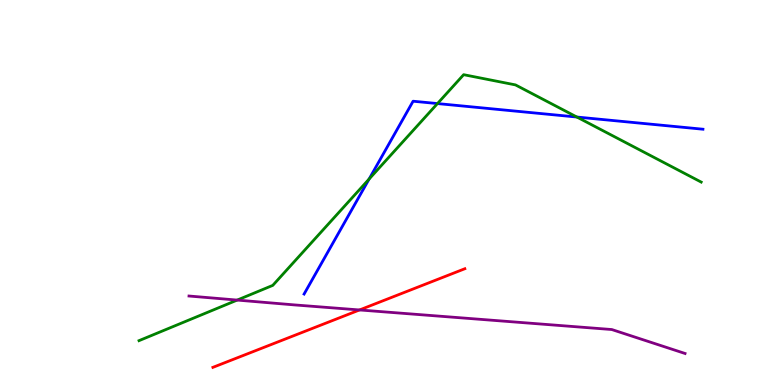[{'lines': ['blue', 'red'], 'intersections': []}, {'lines': ['green', 'red'], 'intersections': []}, {'lines': ['purple', 'red'], 'intersections': [{'x': 4.64, 'y': 1.95}]}, {'lines': ['blue', 'green'], 'intersections': [{'x': 4.76, 'y': 5.35}, {'x': 5.64, 'y': 7.31}, {'x': 7.44, 'y': 6.96}]}, {'lines': ['blue', 'purple'], 'intersections': []}, {'lines': ['green', 'purple'], 'intersections': [{'x': 3.06, 'y': 2.21}]}]